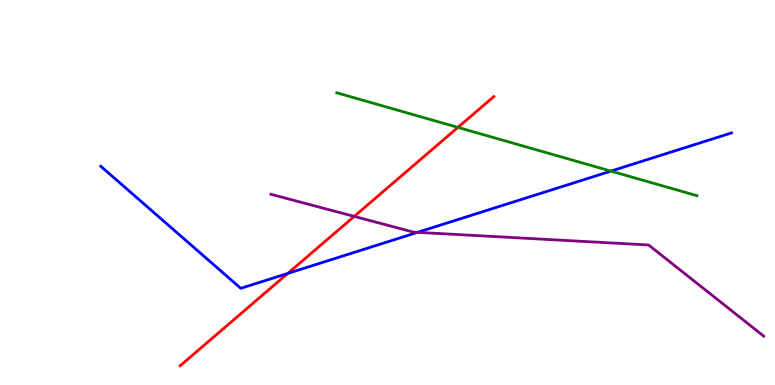[{'lines': ['blue', 'red'], 'intersections': [{'x': 3.71, 'y': 2.9}]}, {'lines': ['green', 'red'], 'intersections': [{'x': 5.91, 'y': 6.69}]}, {'lines': ['purple', 'red'], 'intersections': [{'x': 4.57, 'y': 4.38}]}, {'lines': ['blue', 'green'], 'intersections': [{'x': 7.88, 'y': 5.56}]}, {'lines': ['blue', 'purple'], 'intersections': [{'x': 5.39, 'y': 3.97}]}, {'lines': ['green', 'purple'], 'intersections': []}]